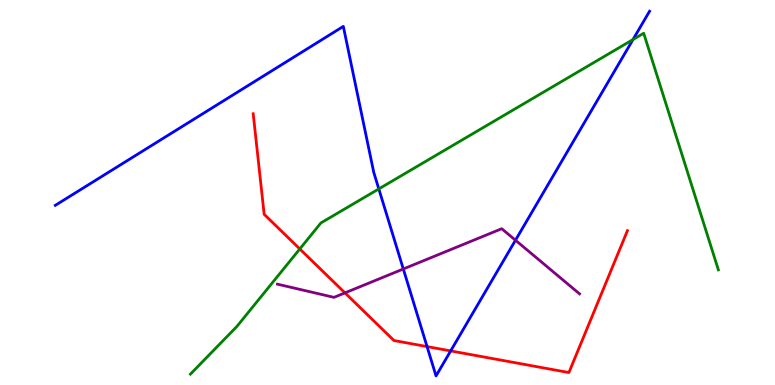[{'lines': ['blue', 'red'], 'intersections': [{'x': 5.51, 'y': 0.998}, {'x': 5.82, 'y': 0.886}]}, {'lines': ['green', 'red'], 'intersections': [{'x': 3.87, 'y': 3.53}]}, {'lines': ['purple', 'red'], 'intersections': [{'x': 4.45, 'y': 2.39}]}, {'lines': ['blue', 'green'], 'intersections': [{'x': 4.89, 'y': 5.09}, {'x': 8.17, 'y': 8.97}]}, {'lines': ['blue', 'purple'], 'intersections': [{'x': 5.2, 'y': 3.01}, {'x': 6.65, 'y': 3.76}]}, {'lines': ['green', 'purple'], 'intersections': []}]